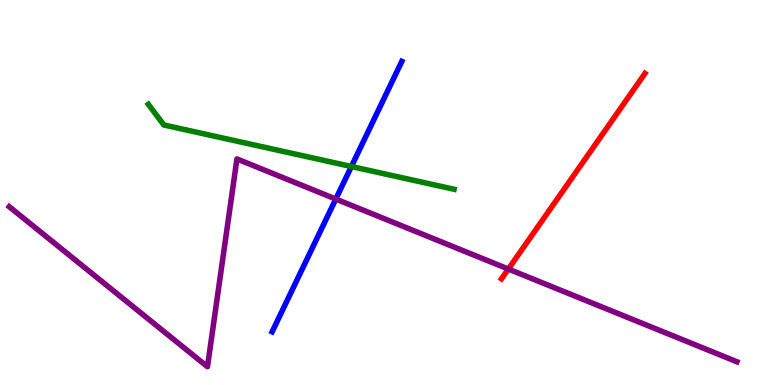[{'lines': ['blue', 'red'], 'intersections': []}, {'lines': ['green', 'red'], 'intersections': []}, {'lines': ['purple', 'red'], 'intersections': [{'x': 6.56, 'y': 3.01}]}, {'lines': ['blue', 'green'], 'intersections': [{'x': 4.53, 'y': 5.67}]}, {'lines': ['blue', 'purple'], 'intersections': [{'x': 4.33, 'y': 4.83}]}, {'lines': ['green', 'purple'], 'intersections': []}]